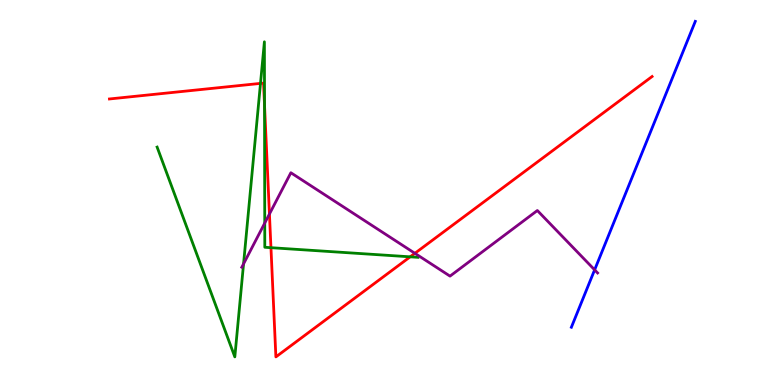[{'lines': ['blue', 'red'], 'intersections': []}, {'lines': ['green', 'red'], 'intersections': [{'x': 3.36, 'y': 7.83}, {'x': 3.41, 'y': 7.27}, {'x': 3.5, 'y': 3.57}, {'x': 5.29, 'y': 3.33}]}, {'lines': ['purple', 'red'], 'intersections': [{'x': 3.48, 'y': 4.44}, {'x': 5.35, 'y': 3.42}]}, {'lines': ['blue', 'green'], 'intersections': []}, {'lines': ['blue', 'purple'], 'intersections': [{'x': 7.67, 'y': 2.99}]}, {'lines': ['green', 'purple'], 'intersections': [{'x': 3.14, 'y': 3.15}, {'x': 3.42, 'y': 4.21}]}]